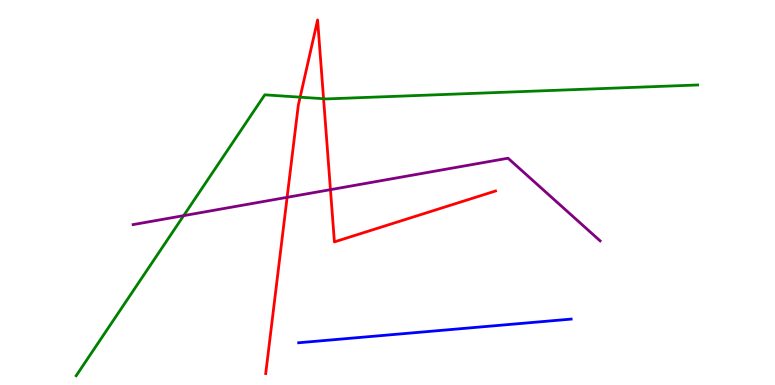[{'lines': ['blue', 'red'], 'intersections': []}, {'lines': ['green', 'red'], 'intersections': [{'x': 3.87, 'y': 7.48}, {'x': 4.18, 'y': 7.44}]}, {'lines': ['purple', 'red'], 'intersections': [{'x': 3.7, 'y': 4.87}, {'x': 4.26, 'y': 5.07}]}, {'lines': ['blue', 'green'], 'intersections': []}, {'lines': ['blue', 'purple'], 'intersections': []}, {'lines': ['green', 'purple'], 'intersections': [{'x': 2.37, 'y': 4.4}]}]